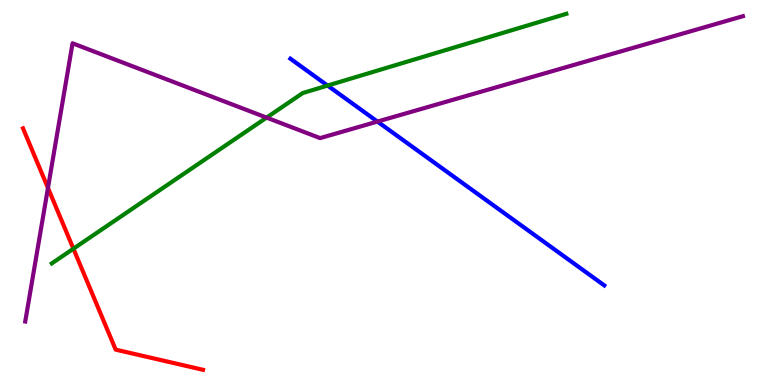[{'lines': ['blue', 'red'], 'intersections': []}, {'lines': ['green', 'red'], 'intersections': [{'x': 0.947, 'y': 3.54}]}, {'lines': ['purple', 'red'], 'intersections': [{'x': 0.619, 'y': 5.12}]}, {'lines': ['blue', 'green'], 'intersections': [{'x': 4.23, 'y': 7.78}]}, {'lines': ['blue', 'purple'], 'intersections': [{'x': 4.87, 'y': 6.84}]}, {'lines': ['green', 'purple'], 'intersections': [{'x': 3.44, 'y': 6.95}]}]